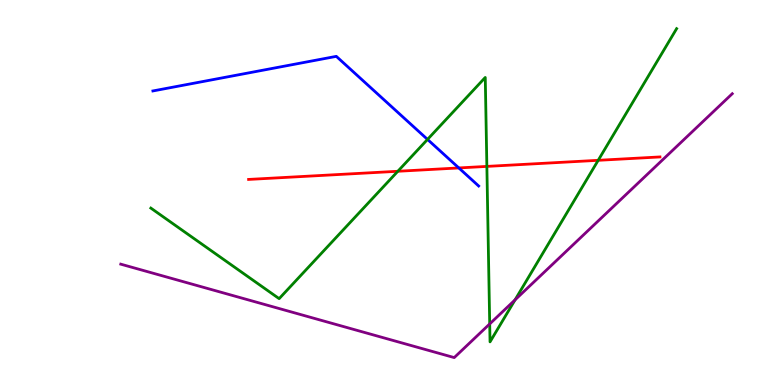[{'lines': ['blue', 'red'], 'intersections': [{'x': 5.92, 'y': 5.64}]}, {'lines': ['green', 'red'], 'intersections': [{'x': 5.13, 'y': 5.55}, {'x': 6.28, 'y': 5.68}, {'x': 7.72, 'y': 5.84}]}, {'lines': ['purple', 'red'], 'intersections': []}, {'lines': ['blue', 'green'], 'intersections': [{'x': 5.52, 'y': 6.38}]}, {'lines': ['blue', 'purple'], 'intersections': []}, {'lines': ['green', 'purple'], 'intersections': [{'x': 6.32, 'y': 1.59}, {'x': 6.65, 'y': 2.21}]}]